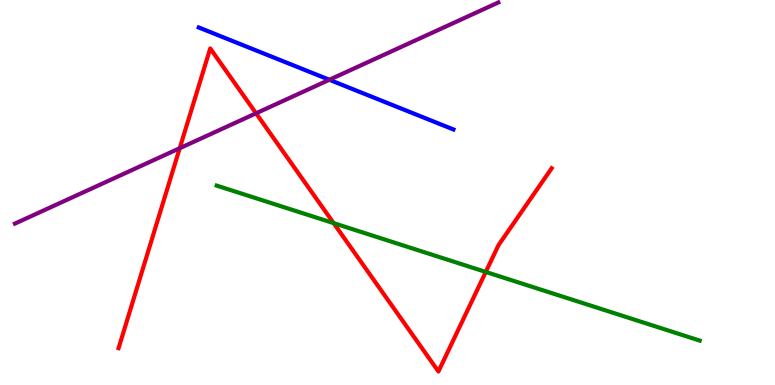[{'lines': ['blue', 'red'], 'intersections': []}, {'lines': ['green', 'red'], 'intersections': [{'x': 4.3, 'y': 4.2}, {'x': 6.27, 'y': 2.94}]}, {'lines': ['purple', 'red'], 'intersections': [{'x': 2.32, 'y': 6.15}, {'x': 3.3, 'y': 7.06}]}, {'lines': ['blue', 'green'], 'intersections': []}, {'lines': ['blue', 'purple'], 'intersections': [{'x': 4.25, 'y': 7.93}]}, {'lines': ['green', 'purple'], 'intersections': []}]